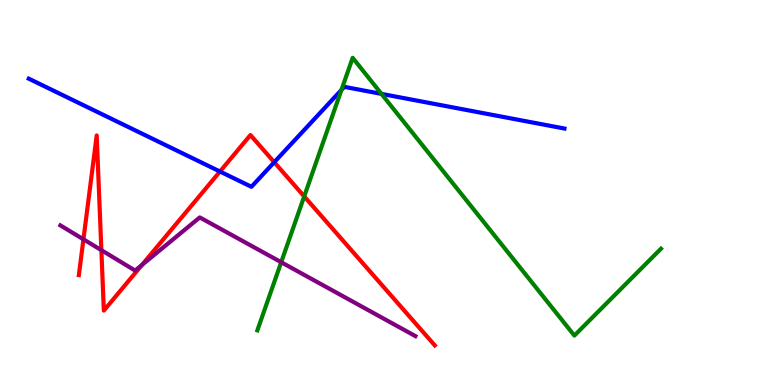[{'lines': ['blue', 'red'], 'intersections': [{'x': 2.84, 'y': 5.54}, {'x': 3.54, 'y': 5.79}]}, {'lines': ['green', 'red'], 'intersections': [{'x': 3.93, 'y': 4.9}]}, {'lines': ['purple', 'red'], 'intersections': [{'x': 1.08, 'y': 3.78}, {'x': 1.31, 'y': 3.5}, {'x': 1.83, 'y': 3.12}]}, {'lines': ['blue', 'green'], 'intersections': [{'x': 4.41, 'y': 7.66}, {'x': 4.92, 'y': 7.56}]}, {'lines': ['blue', 'purple'], 'intersections': []}, {'lines': ['green', 'purple'], 'intersections': [{'x': 3.63, 'y': 3.19}]}]